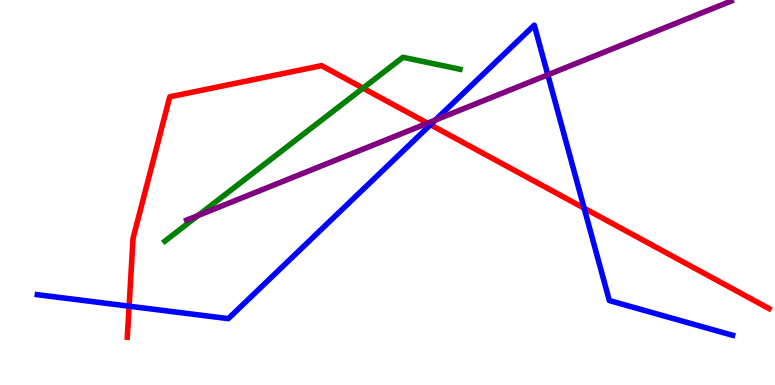[{'lines': ['blue', 'red'], 'intersections': [{'x': 1.67, 'y': 2.05}, {'x': 5.55, 'y': 6.76}, {'x': 7.54, 'y': 4.59}]}, {'lines': ['green', 'red'], 'intersections': [{'x': 4.68, 'y': 7.71}]}, {'lines': ['purple', 'red'], 'intersections': [{'x': 5.52, 'y': 6.8}]}, {'lines': ['blue', 'green'], 'intersections': []}, {'lines': ['blue', 'purple'], 'intersections': [{'x': 5.62, 'y': 6.88}, {'x': 7.07, 'y': 8.06}]}, {'lines': ['green', 'purple'], 'intersections': [{'x': 2.56, 'y': 4.4}]}]